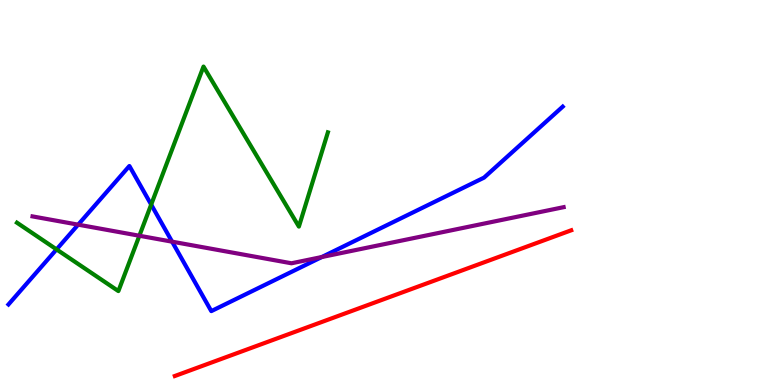[{'lines': ['blue', 'red'], 'intersections': []}, {'lines': ['green', 'red'], 'intersections': []}, {'lines': ['purple', 'red'], 'intersections': []}, {'lines': ['blue', 'green'], 'intersections': [{'x': 0.73, 'y': 3.52}, {'x': 1.95, 'y': 4.69}]}, {'lines': ['blue', 'purple'], 'intersections': [{'x': 1.01, 'y': 4.16}, {'x': 2.22, 'y': 3.72}, {'x': 4.15, 'y': 3.32}]}, {'lines': ['green', 'purple'], 'intersections': [{'x': 1.8, 'y': 3.88}]}]